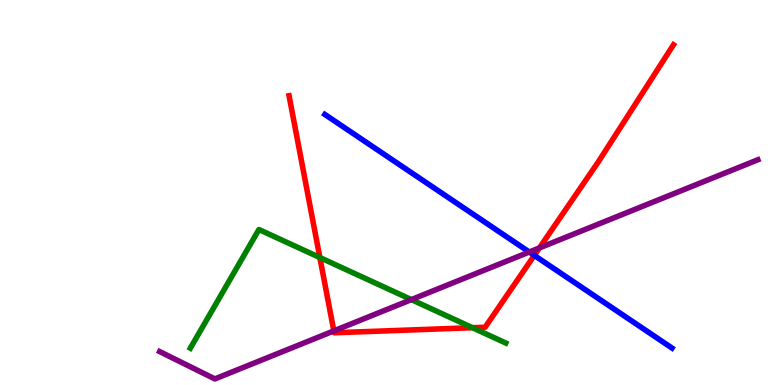[{'lines': ['blue', 'red'], 'intersections': [{'x': 6.89, 'y': 3.37}]}, {'lines': ['green', 'red'], 'intersections': [{'x': 4.13, 'y': 3.31}, {'x': 6.1, 'y': 1.49}]}, {'lines': ['purple', 'red'], 'intersections': [{'x': 4.31, 'y': 1.41}, {'x': 6.96, 'y': 3.56}]}, {'lines': ['blue', 'green'], 'intersections': []}, {'lines': ['blue', 'purple'], 'intersections': [{'x': 6.83, 'y': 3.45}]}, {'lines': ['green', 'purple'], 'intersections': [{'x': 5.31, 'y': 2.22}]}]